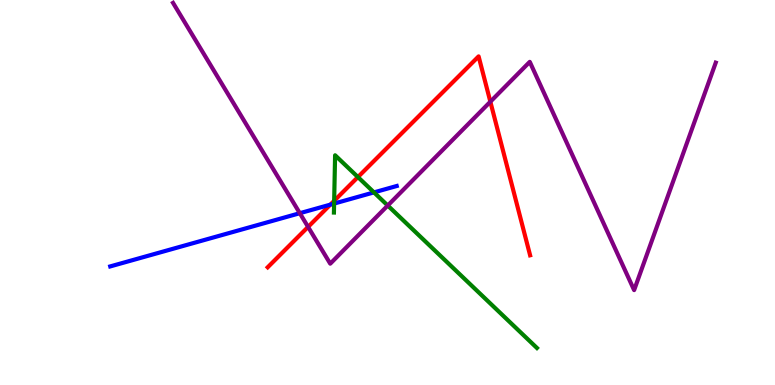[{'lines': ['blue', 'red'], 'intersections': [{'x': 4.26, 'y': 4.68}]}, {'lines': ['green', 'red'], 'intersections': [{'x': 4.31, 'y': 4.78}, {'x': 4.62, 'y': 5.4}]}, {'lines': ['purple', 'red'], 'intersections': [{'x': 3.98, 'y': 4.11}, {'x': 6.33, 'y': 7.36}]}, {'lines': ['blue', 'green'], 'intersections': [{'x': 4.31, 'y': 4.71}, {'x': 4.83, 'y': 5.0}]}, {'lines': ['blue', 'purple'], 'intersections': [{'x': 3.87, 'y': 4.46}]}, {'lines': ['green', 'purple'], 'intersections': [{'x': 5.0, 'y': 4.66}]}]